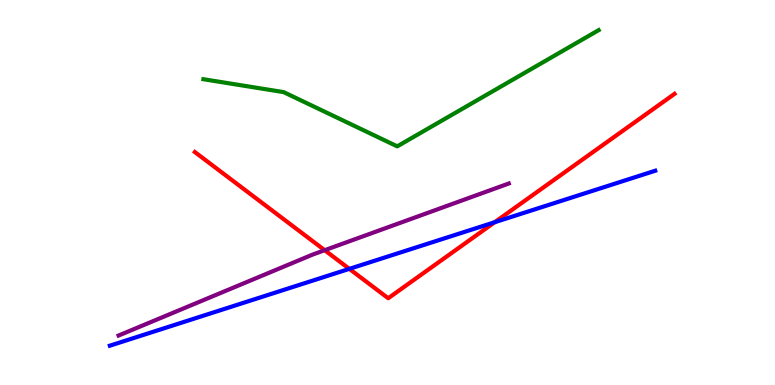[{'lines': ['blue', 'red'], 'intersections': [{'x': 4.51, 'y': 3.02}, {'x': 6.38, 'y': 4.23}]}, {'lines': ['green', 'red'], 'intersections': []}, {'lines': ['purple', 'red'], 'intersections': [{'x': 4.19, 'y': 3.5}]}, {'lines': ['blue', 'green'], 'intersections': []}, {'lines': ['blue', 'purple'], 'intersections': []}, {'lines': ['green', 'purple'], 'intersections': []}]